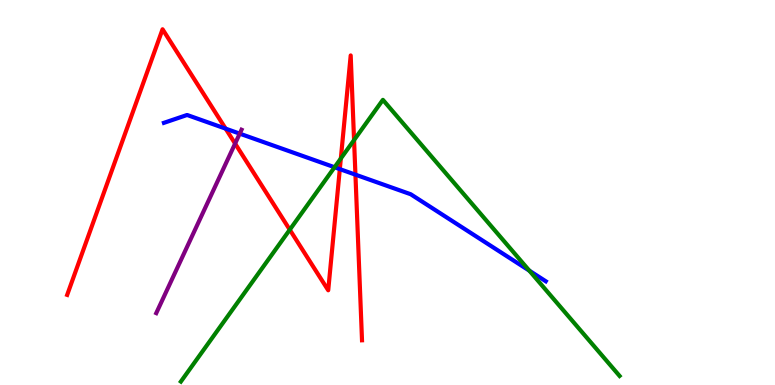[{'lines': ['blue', 'red'], 'intersections': [{'x': 2.91, 'y': 6.66}, {'x': 4.38, 'y': 5.61}, {'x': 4.59, 'y': 5.46}]}, {'lines': ['green', 'red'], 'intersections': [{'x': 3.74, 'y': 4.03}, {'x': 4.4, 'y': 5.88}, {'x': 4.57, 'y': 6.36}]}, {'lines': ['purple', 'red'], 'intersections': [{'x': 3.03, 'y': 6.27}]}, {'lines': ['blue', 'green'], 'intersections': [{'x': 4.32, 'y': 5.66}, {'x': 6.83, 'y': 2.97}]}, {'lines': ['blue', 'purple'], 'intersections': [{'x': 3.09, 'y': 6.53}]}, {'lines': ['green', 'purple'], 'intersections': []}]